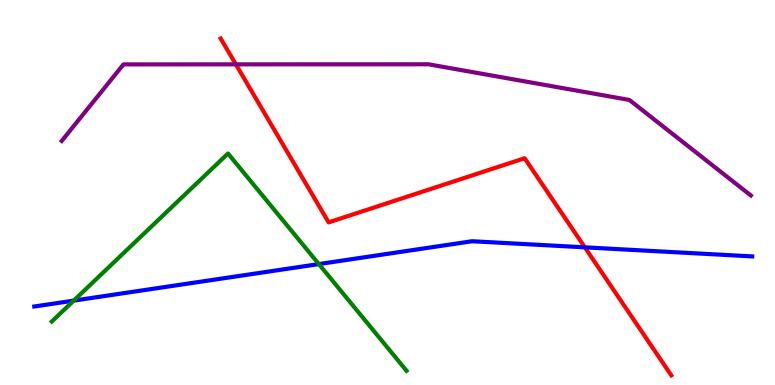[{'lines': ['blue', 'red'], 'intersections': [{'x': 7.55, 'y': 3.58}]}, {'lines': ['green', 'red'], 'intersections': []}, {'lines': ['purple', 'red'], 'intersections': [{'x': 3.04, 'y': 8.33}]}, {'lines': ['blue', 'green'], 'intersections': [{'x': 0.951, 'y': 2.19}, {'x': 4.11, 'y': 3.14}]}, {'lines': ['blue', 'purple'], 'intersections': []}, {'lines': ['green', 'purple'], 'intersections': []}]